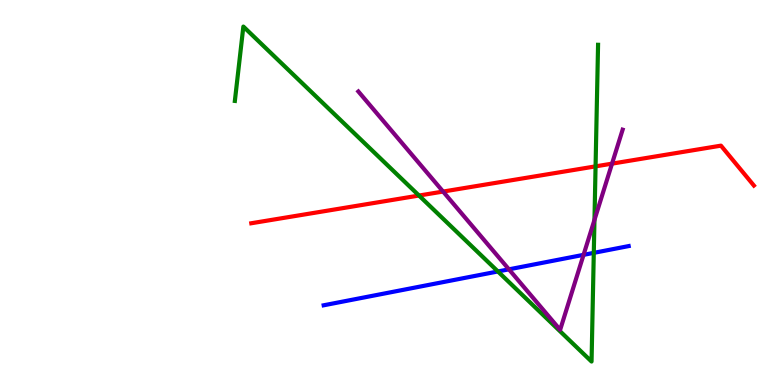[{'lines': ['blue', 'red'], 'intersections': []}, {'lines': ['green', 'red'], 'intersections': [{'x': 5.41, 'y': 4.92}, {'x': 7.68, 'y': 5.68}]}, {'lines': ['purple', 'red'], 'intersections': [{'x': 5.72, 'y': 5.02}, {'x': 7.9, 'y': 5.75}]}, {'lines': ['blue', 'green'], 'intersections': [{'x': 6.42, 'y': 2.95}, {'x': 7.66, 'y': 3.43}]}, {'lines': ['blue', 'purple'], 'intersections': [{'x': 6.57, 'y': 3.0}, {'x': 7.53, 'y': 3.38}]}, {'lines': ['green', 'purple'], 'intersections': [{'x': 7.67, 'y': 4.29}]}]